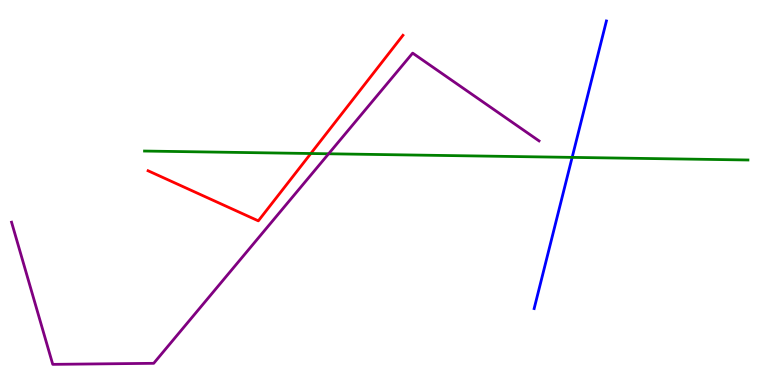[{'lines': ['blue', 'red'], 'intersections': []}, {'lines': ['green', 'red'], 'intersections': [{'x': 4.01, 'y': 6.01}]}, {'lines': ['purple', 'red'], 'intersections': []}, {'lines': ['blue', 'green'], 'intersections': [{'x': 7.38, 'y': 5.91}]}, {'lines': ['blue', 'purple'], 'intersections': []}, {'lines': ['green', 'purple'], 'intersections': [{'x': 4.24, 'y': 6.01}]}]